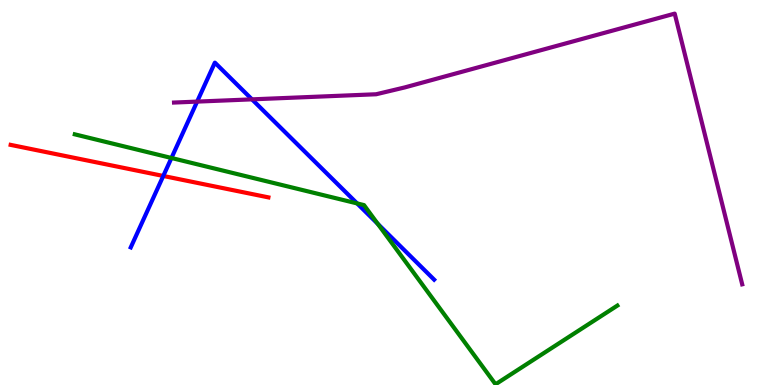[{'lines': ['blue', 'red'], 'intersections': [{'x': 2.11, 'y': 5.43}]}, {'lines': ['green', 'red'], 'intersections': []}, {'lines': ['purple', 'red'], 'intersections': []}, {'lines': ['blue', 'green'], 'intersections': [{'x': 2.21, 'y': 5.9}, {'x': 4.61, 'y': 4.72}, {'x': 4.87, 'y': 4.19}]}, {'lines': ['blue', 'purple'], 'intersections': [{'x': 2.54, 'y': 7.36}, {'x': 3.25, 'y': 7.42}]}, {'lines': ['green', 'purple'], 'intersections': []}]